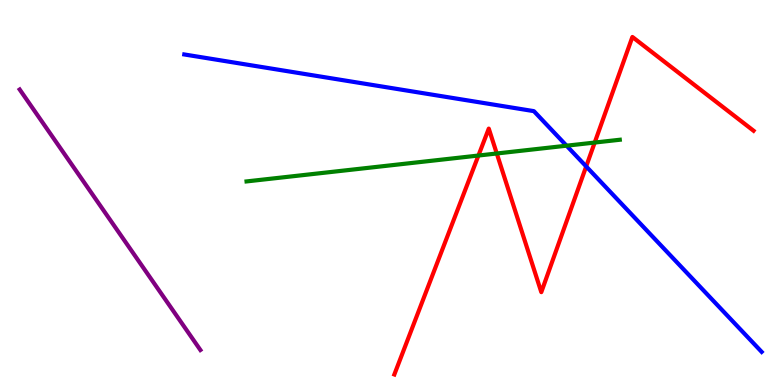[{'lines': ['blue', 'red'], 'intersections': [{'x': 7.56, 'y': 5.68}]}, {'lines': ['green', 'red'], 'intersections': [{'x': 6.17, 'y': 5.96}, {'x': 6.41, 'y': 6.01}, {'x': 7.67, 'y': 6.3}]}, {'lines': ['purple', 'red'], 'intersections': []}, {'lines': ['blue', 'green'], 'intersections': [{'x': 7.31, 'y': 6.22}]}, {'lines': ['blue', 'purple'], 'intersections': []}, {'lines': ['green', 'purple'], 'intersections': []}]